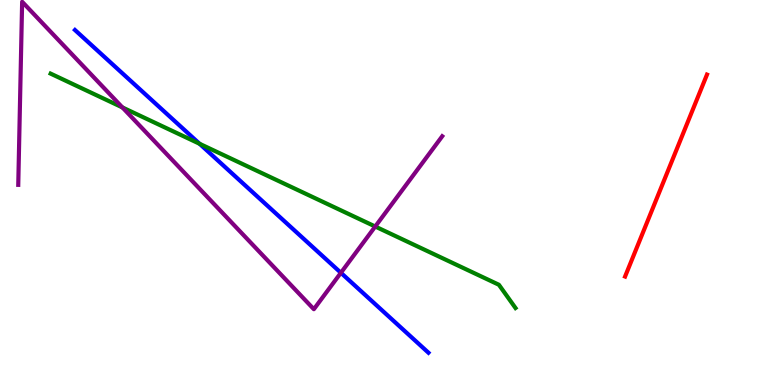[{'lines': ['blue', 'red'], 'intersections': []}, {'lines': ['green', 'red'], 'intersections': []}, {'lines': ['purple', 'red'], 'intersections': []}, {'lines': ['blue', 'green'], 'intersections': [{'x': 2.58, 'y': 6.27}]}, {'lines': ['blue', 'purple'], 'intersections': [{'x': 4.4, 'y': 2.91}]}, {'lines': ['green', 'purple'], 'intersections': [{'x': 1.58, 'y': 7.21}, {'x': 4.84, 'y': 4.12}]}]